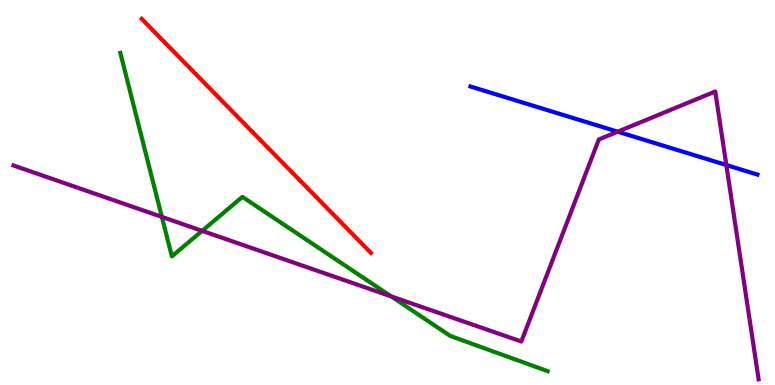[{'lines': ['blue', 'red'], 'intersections': []}, {'lines': ['green', 'red'], 'intersections': []}, {'lines': ['purple', 'red'], 'intersections': []}, {'lines': ['blue', 'green'], 'intersections': []}, {'lines': ['blue', 'purple'], 'intersections': [{'x': 7.97, 'y': 6.58}, {'x': 9.37, 'y': 5.71}]}, {'lines': ['green', 'purple'], 'intersections': [{'x': 2.09, 'y': 4.37}, {'x': 2.61, 'y': 4.0}, {'x': 5.05, 'y': 2.3}]}]